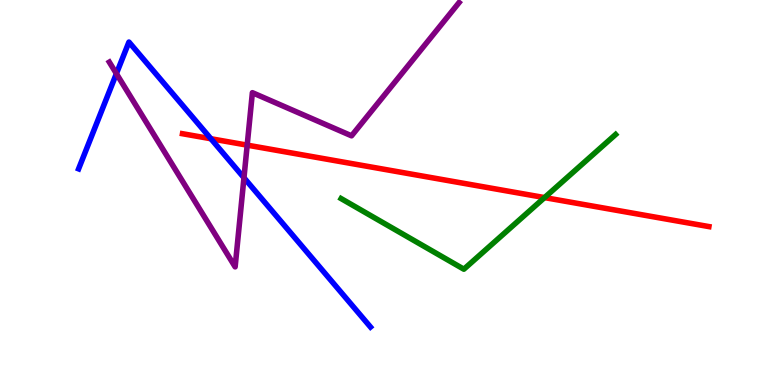[{'lines': ['blue', 'red'], 'intersections': [{'x': 2.72, 'y': 6.4}]}, {'lines': ['green', 'red'], 'intersections': [{'x': 7.03, 'y': 4.87}]}, {'lines': ['purple', 'red'], 'intersections': [{'x': 3.19, 'y': 6.23}]}, {'lines': ['blue', 'green'], 'intersections': []}, {'lines': ['blue', 'purple'], 'intersections': [{'x': 1.5, 'y': 8.09}, {'x': 3.15, 'y': 5.38}]}, {'lines': ['green', 'purple'], 'intersections': []}]